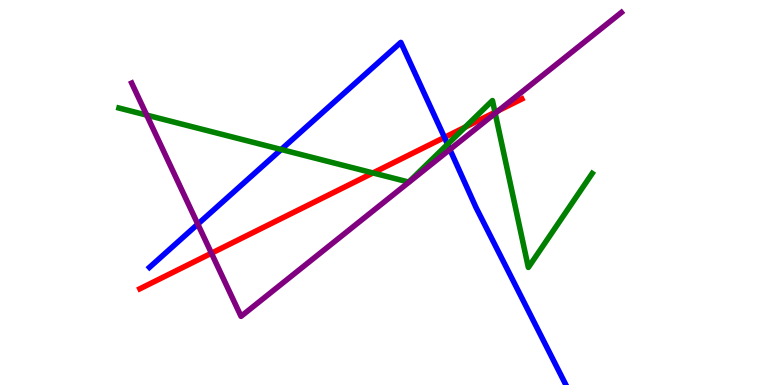[{'lines': ['blue', 'red'], 'intersections': [{'x': 5.73, 'y': 6.43}]}, {'lines': ['green', 'red'], 'intersections': [{'x': 4.81, 'y': 5.51}, {'x': 6.0, 'y': 6.7}, {'x': 6.39, 'y': 7.08}]}, {'lines': ['purple', 'red'], 'intersections': [{'x': 2.73, 'y': 3.42}, {'x': 6.44, 'y': 7.13}]}, {'lines': ['blue', 'green'], 'intersections': [{'x': 3.63, 'y': 6.12}, {'x': 5.77, 'y': 6.25}]}, {'lines': ['blue', 'purple'], 'intersections': [{'x': 2.55, 'y': 4.18}, {'x': 5.8, 'y': 6.12}]}, {'lines': ['green', 'purple'], 'intersections': [{'x': 1.89, 'y': 7.01}, {'x': 6.39, 'y': 7.06}]}]